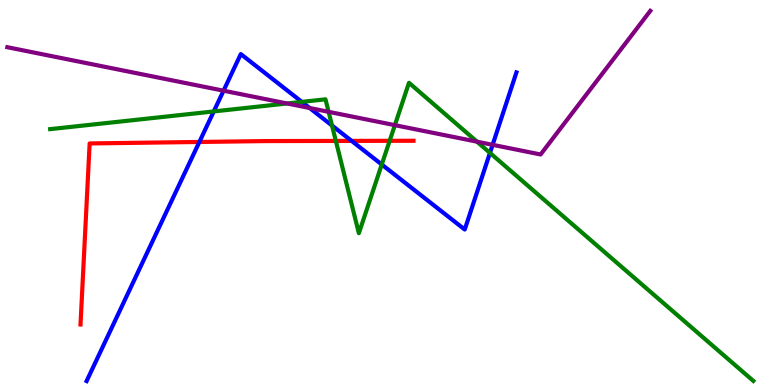[{'lines': ['blue', 'red'], 'intersections': [{'x': 2.57, 'y': 6.31}, {'x': 4.54, 'y': 6.34}]}, {'lines': ['green', 'red'], 'intersections': [{'x': 4.33, 'y': 6.34}, {'x': 5.03, 'y': 6.34}]}, {'lines': ['purple', 'red'], 'intersections': []}, {'lines': ['blue', 'green'], 'intersections': [{'x': 2.76, 'y': 7.11}, {'x': 3.89, 'y': 7.35}, {'x': 4.28, 'y': 6.74}, {'x': 4.93, 'y': 5.73}, {'x': 6.32, 'y': 6.03}]}, {'lines': ['blue', 'purple'], 'intersections': [{'x': 2.88, 'y': 7.64}, {'x': 4.0, 'y': 7.19}, {'x': 6.36, 'y': 6.24}]}, {'lines': ['green', 'purple'], 'intersections': [{'x': 3.7, 'y': 7.31}, {'x': 4.24, 'y': 7.1}, {'x': 5.1, 'y': 6.75}, {'x': 6.15, 'y': 6.32}]}]